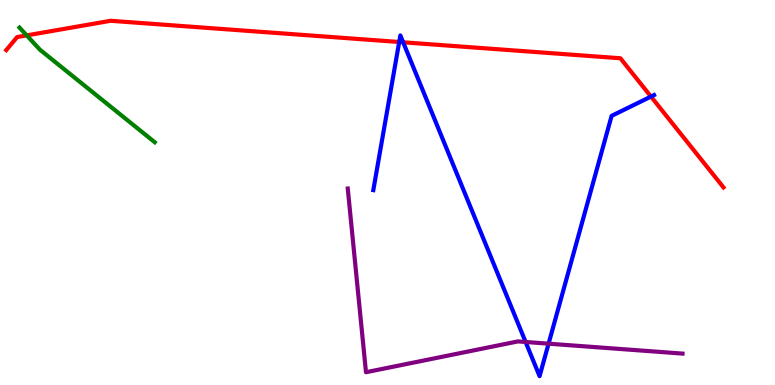[{'lines': ['blue', 'red'], 'intersections': [{'x': 5.15, 'y': 8.91}, {'x': 5.2, 'y': 8.9}, {'x': 8.4, 'y': 7.49}]}, {'lines': ['green', 'red'], 'intersections': [{'x': 0.345, 'y': 9.08}]}, {'lines': ['purple', 'red'], 'intersections': []}, {'lines': ['blue', 'green'], 'intersections': []}, {'lines': ['blue', 'purple'], 'intersections': [{'x': 6.78, 'y': 1.12}, {'x': 7.08, 'y': 1.07}]}, {'lines': ['green', 'purple'], 'intersections': []}]